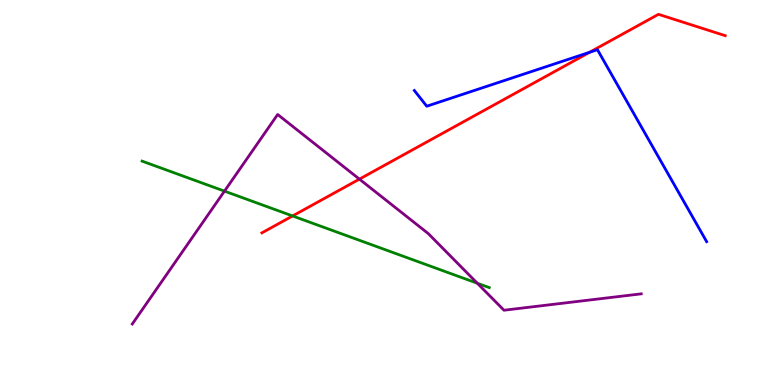[{'lines': ['blue', 'red'], 'intersections': [{'x': 7.61, 'y': 8.64}]}, {'lines': ['green', 'red'], 'intersections': [{'x': 3.78, 'y': 4.39}]}, {'lines': ['purple', 'red'], 'intersections': [{'x': 4.64, 'y': 5.35}]}, {'lines': ['blue', 'green'], 'intersections': []}, {'lines': ['blue', 'purple'], 'intersections': []}, {'lines': ['green', 'purple'], 'intersections': [{'x': 2.9, 'y': 5.04}, {'x': 6.16, 'y': 2.64}]}]